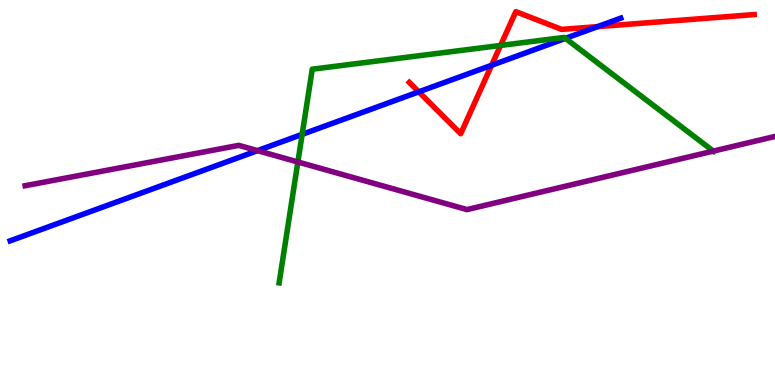[{'lines': ['blue', 'red'], 'intersections': [{'x': 5.4, 'y': 7.61}, {'x': 6.34, 'y': 8.3}, {'x': 7.71, 'y': 9.31}]}, {'lines': ['green', 'red'], 'intersections': [{'x': 6.46, 'y': 8.82}]}, {'lines': ['purple', 'red'], 'intersections': []}, {'lines': ['blue', 'green'], 'intersections': [{'x': 3.9, 'y': 6.51}, {'x': 7.3, 'y': 9.0}]}, {'lines': ['blue', 'purple'], 'intersections': [{'x': 3.32, 'y': 6.09}]}, {'lines': ['green', 'purple'], 'intersections': [{'x': 3.84, 'y': 5.79}, {'x': 9.2, 'y': 6.08}]}]